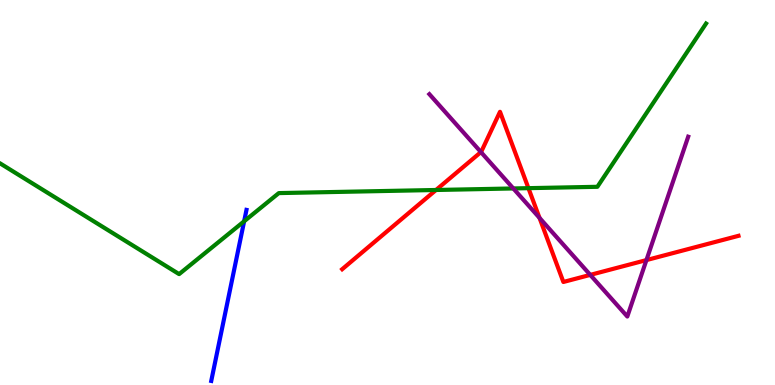[{'lines': ['blue', 'red'], 'intersections': []}, {'lines': ['green', 'red'], 'intersections': [{'x': 5.63, 'y': 5.07}, {'x': 6.82, 'y': 5.11}]}, {'lines': ['purple', 'red'], 'intersections': [{'x': 6.21, 'y': 6.05}, {'x': 6.96, 'y': 4.34}, {'x': 7.62, 'y': 2.86}, {'x': 8.34, 'y': 3.24}]}, {'lines': ['blue', 'green'], 'intersections': [{'x': 3.15, 'y': 4.25}]}, {'lines': ['blue', 'purple'], 'intersections': []}, {'lines': ['green', 'purple'], 'intersections': [{'x': 6.62, 'y': 5.11}]}]